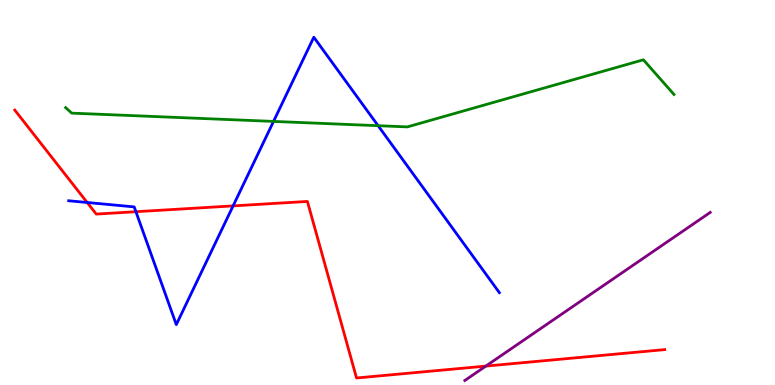[{'lines': ['blue', 'red'], 'intersections': [{'x': 1.12, 'y': 4.74}, {'x': 1.75, 'y': 4.5}, {'x': 3.01, 'y': 4.65}]}, {'lines': ['green', 'red'], 'intersections': []}, {'lines': ['purple', 'red'], 'intersections': [{'x': 6.27, 'y': 0.491}]}, {'lines': ['blue', 'green'], 'intersections': [{'x': 3.53, 'y': 6.85}, {'x': 4.88, 'y': 6.74}]}, {'lines': ['blue', 'purple'], 'intersections': []}, {'lines': ['green', 'purple'], 'intersections': []}]